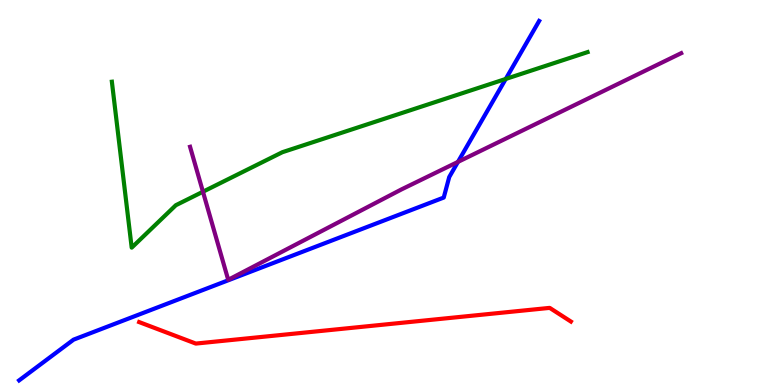[{'lines': ['blue', 'red'], 'intersections': []}, {'lines': ['green', 'red'], 'intersections': []}, {'lines': ['purple', 'red'], 'intersections': []}, {'lines': ['blue', 'green'], 'intersections': [{'x': 6.53, 'y': 7.95}]}, {'lines': ['blue', 'purple'], 'intersections': [{'x': 5.91, 'y': 5.79}]}, {'lines': ['green', 'purple'], 'intersections': [{'x': 2.62, 'y': 5.02}]}]